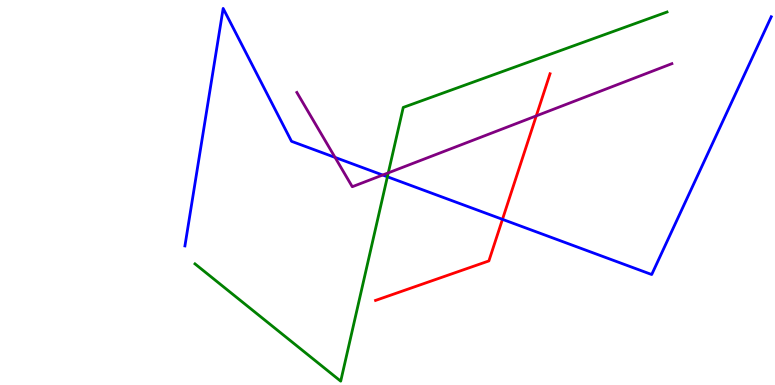[{'lines': ['blue', 'red'], 'intersections': [{'x': 6.48, 'y': 4.3}]}, {'lines': ['green', 'red'], 'intersections': []}, {'lines': ['purple', 'red'], 'intersections': [{'x': 6.92, 'y': 6.99}]}, {'lines': ['blue', 'green'], 'intersections': [{'x': 5.0, 'y': 5.41}]}, {'lines': ['blue', 'purple'], 'intersections': [{'x': 4.32, 'y': 5.91}, {'x': 4.94, 'y': 5.45}]}, {'lines': ['green', 'purple'], 'intersections': [{'x': 5.01, 'y': 5.51}]}]